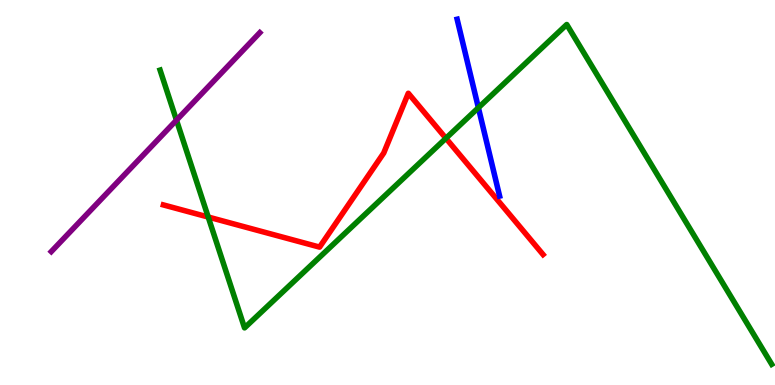[{'lines': ['blue', 'red'], 'intersections': []}, {'lines': ['green', 'red'], 'intersections': [{'x': 2.69, 'y': 4.36}, {'x': 5.75, 'y': 6.41}]}, {'lines': ['purple', 'red'], 'intersections': []}, {'lines': ['blue', 'green'], 'intersections': [{'x': 6.17, 'y': 7.2}]}, {'lines': ['blue', 'purple'], 'intersections': []}, {'lines': ['green', 'purple'], 'intersections': [{'x': 2.28, 'y': 6.88}]}]